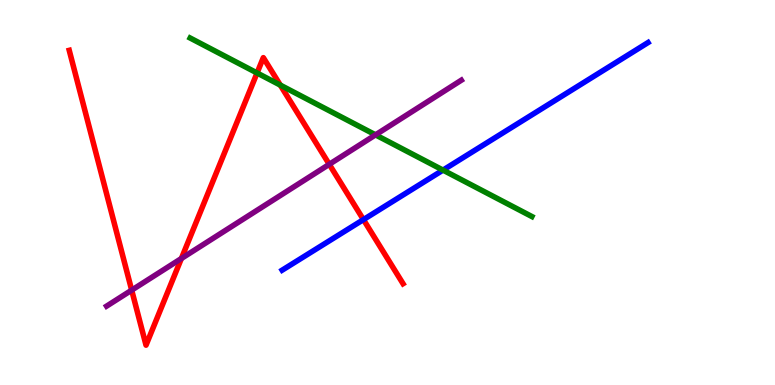[{'lines': ['blue', 'red'], 'intersections': [{'x': 4.69, 'y': 4.3}]}, {'lines': ['green', 'red'], 'intersections': [{'x': 3.32, 'y': 8.1}, {'x': 3.62, 'y': 7.79}]}, {'lines': ['purple', 'red'], 'intersections': [{'x': 1.7, 'y': 2.46}, {'x': 2.34, 'y': 3.29}, {'x': 4.25, 'y': 5.73}]}, {'lines': ['blue', 'green'], 'intersections': [{'x': 5.72, 'y': 5.58}]}, {'lines': ['blue', 'purple'], 'intersections': []}, {'lines': ['green', 'purple'], 'intersections': [{'x': 4.85, 'y': 6.5}]}]